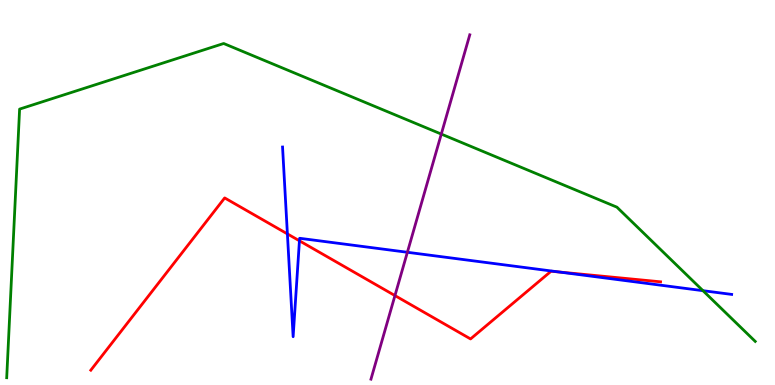[{'lines': ['blue', 'red'], 'intersections': [{'x': 3.71, 'y': 3.92}, {'x': 3.86, 'y': 3.75}, {'x': 7.22, 'y': 2.93}]}, {'lines': ['green', 'red'], 'intersections': []}, {'lines': ['purple', 'red'], 'intersections': [{'x': 5.1, 'y': 2.32}]}, {'lines': ['blue', 'green'], 'intersections': [{'x': 9.07, 'y': 2.45}]}, {'lines': ['blue', 'purple'], 'intersections': [{'x': 5.26, 'y': 3.45}]}, {'lines': ['green', 'purple'], 'intersections': [{'x': 5.69, 'y': 6.52}]}]